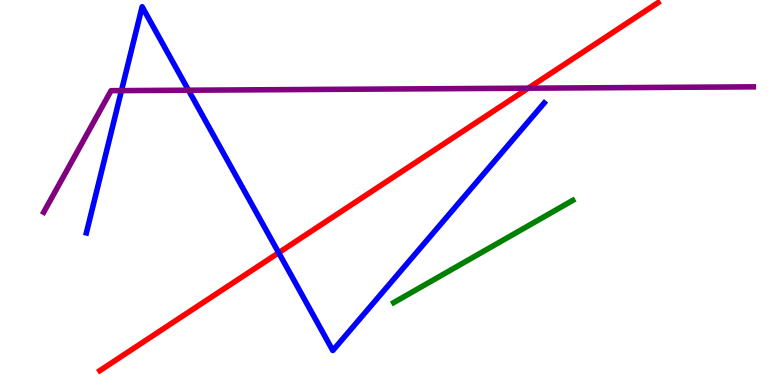[{'lines': ['blue', 'red'], 'intersections': [{'x': 3.6, 'y': 3.44}]}, {'lines': ['green', 'red'], 'intersections': []}, {'lines': ['purple', 'red'], 'intersections': [{'x': 6.82, 'y': 7.71}]}, {'lines': ['blue', 'green'], 'intersections': []}, {'lines': ['blue', 'purple'], 'intersections': [{'x': 1.57, 'y': 7.65}, {'x': 2.43, 'y': 7.66}]}, {'lines': ['green', 'purple'], 'intersections': []}]